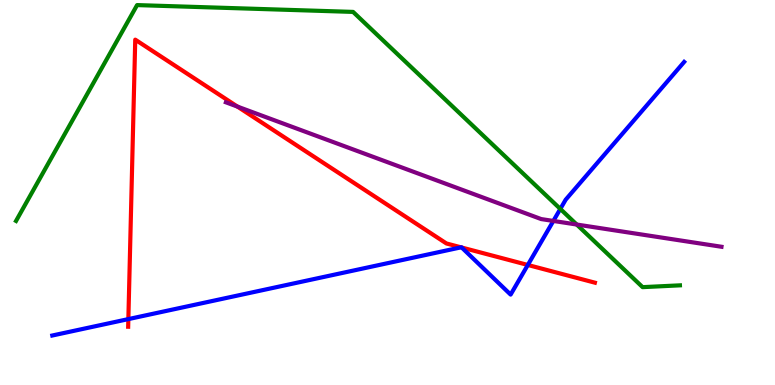[{'lines': ['blue', 'red'], 'intersections': [{'x': 1.66, 'y': 1.71}, {'x': 5.95, 'y': 3.58}, {'x': 5.96, 'y': 3.57}, {'x': 6.81, 'y': 3.12}]}, {'lines': ['green', 'red'], 'intersections': []}, {'lines': ['purple', 'red'], 'intersections': [{'x': 3.06, 'y': 7.23}]}, {'lines': ['blue', 'green'], 'intersections': [{'x': 7.23, 'y': 4.57}]}, {'lines': ['blue', 'purple'], 'intersections': [{'x': 7.14, 'y': 4.26}]}, {'lines': ['green', 'purple'], 'intersections': [{'x': 7.44, 'y': 4.17}]}]